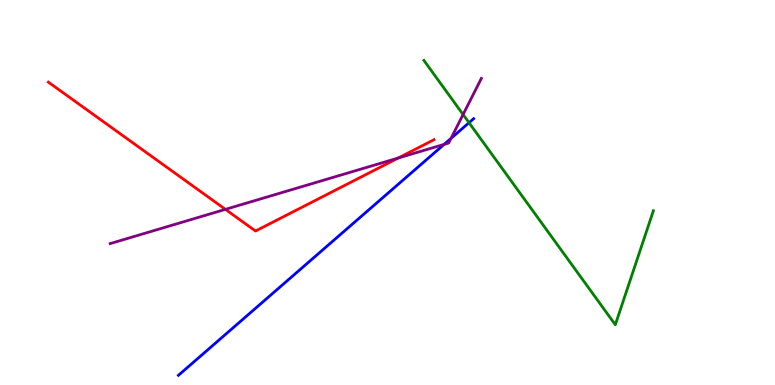[{'lines': ['blue', 'red'], 'intersections': []}, {'lines': ['green', 'red'], 'intersections': []}, {'lines': ['purple', 'red'], 'intersections': [{'x': 2.91, 'y': 4.56}, {'x': 5.14, 'y': 5.9}]}, {'lines': ['blue', 'green'], 'intersections': [{'x': 6.05, 'y': 6.81}]}, {'lines': ['blue', 'purple'], 'intersections': [{'x': 5.73, 'y': 6.25}, {'x': 5.82, 'y': 6.41}]}, {'lines': ['green', 'purple'], 'intersections': [{'x': 5.98, 'y': 7.03}]}]